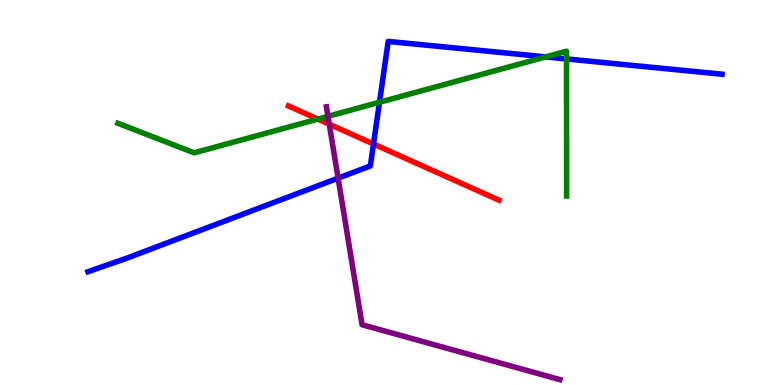[{'lines': ['blue', 'red'], 'intersections': [{'x': 4.82, 'y': 6.26}]}, {'lines': ['green', 'red'], 'intersections': [{'x': 4.1, 'y': 6.91}]}, {'lines': ['purple', 'red'], 'intersections': [{'x': 4.25, 'y': 6.77}]}, {'lines': ['blue', 'green'], 'intersections': [{'x': 4.9, 'y': 7.34}, {'x': 7.04, 'y': 8.52}, {'x': 7.31, 'y': 8.47}]}, {'lines': ['blue', 'purple'], 'intersections': [{'x': 4.36, 'y': 5.37}]}, {'lines': ['green', 'purple'], 'intersections': [{'x': 4.23, 'y': 6.98}]}]